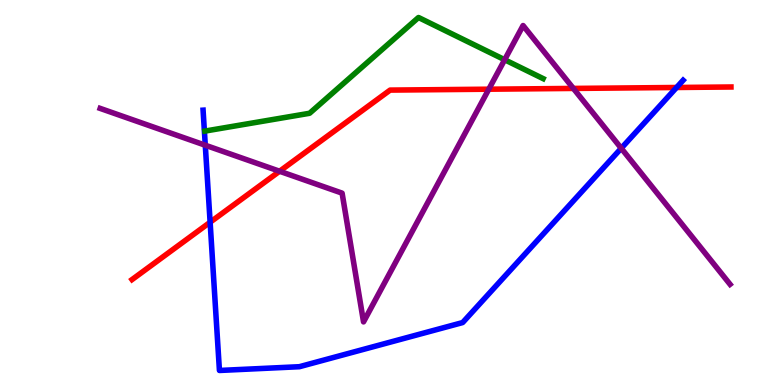[{'lines': ['blue', 'red'], 'intersections': [{'x': 2.71, 'y': 4.23}, {'x': 8.73, 'y': 7.73}]}, {'lines': ['green', 'red'], 'intersections': []}, {'lines': ['purple', 'red'], 'intersections': [{'x': 3.61, 'y': 5.55}, {'x': 6.31, 'y': 7.68}, {'x': 7.4, 'y': 7.7}]}, {'lines': ['blue', 'green'], 'intersections': []}, {'lines': ['blue', 'purple'], 'intersections': [{'x': 2.65, 'y': 6.23}, {'x': 8.02, 'y': 6.15}]}, {'lines': ['green', 'purple'], 'intersections': [{'x': 6.51, 'y': 8.45}]}]